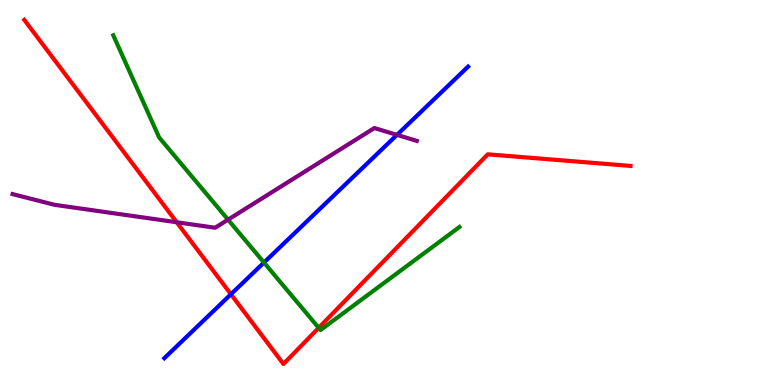[{'lines': ['blue', 'red'], 'intersections': [{'x': 2.98, 'y': 2.36}]}, {'lines': ['green', 'red'], 'intersections': [{'x': 4.11, 'y': 1.49}]}, {'lines': ['purple', 'red'], 'intersections': [{'x': 2.28, 'y': 4.23}]}, {'lines': ['blue', 'green'], 'intersections': [{'x': 3.41, 'y': 3.18}]}, {'lines': ['blue', 'purple'], 'intersections': [{'x': 5.12, 'y': 6.5}]}, {'lines': ['green', 'purple'], 'intersections': [{'x': 2.94, 'y': 4.29}]}]